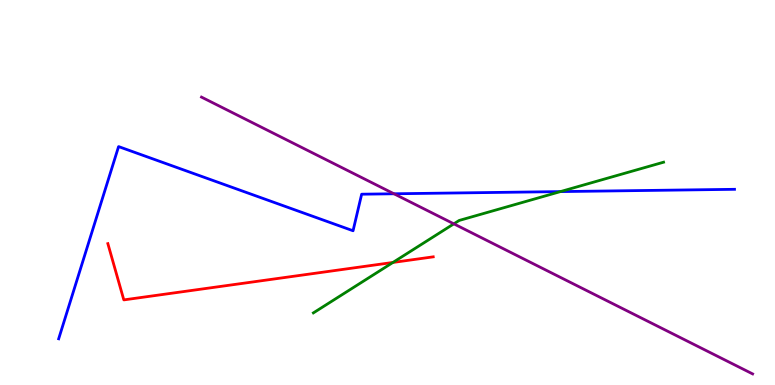[{'lines': ['blue', 'red'], 'intersections': []}, {'lines': ['green', 'red'], 'intersections': [{'x': 5.07, 'y': 3.18}]}, {'lines': ['purple', 'red'], 'intersections': []}, {'lines': ['blue', 'green'], 'intersections': [{'x': 7.23, 'y': 5.02}]}, {'lines': ['blue', 'purple'], 'intersections': [{'x': 5.08, 'y': 4.97}]}, {'lines': ['green', 'purple'], 'intersections': [{'x': 5.86, 'y': 4.19}]}]